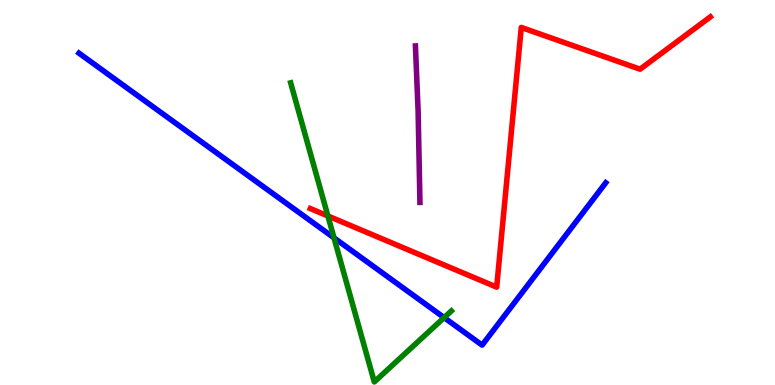[{'lines': ['blue', 'red'], 'intersections': []}, {'lines': ['green', 'red'], 'intersections': [{'x': 4.23, 'y': 4.39}]}, {'lines': ['purple', 'red'], 'intersections': []}, {'lines': ['blue', 'green'], 'intersections': [{'x': 4.31, 'y': 3.82}, {'x': 5.73, 'y': 1.75}]}, {'lines': ['blue', 'purple'], 'intersections': []}, {'lines': ['green', 'purple'], 'intersections': []}]